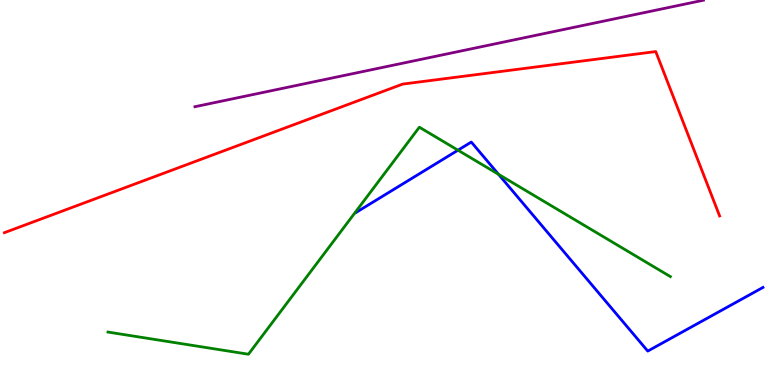[{'lines': ['blue', 'red'], 'intersections': []}, {'lines': ['green', 'red'], 'intersections': []}, {'lines': ['purple', 'red'], 'intersections': []}, {'lines': ['blue', 'green'], 'intersections': [{'x': 5.91, 'y': 6.1}, {'x': 6.43, 'y': 5.47}]}, {'lines': ['blue', 'purple'], 'intersections': []}, {'lines': ['green', 'purple'], 'intersections': []}]